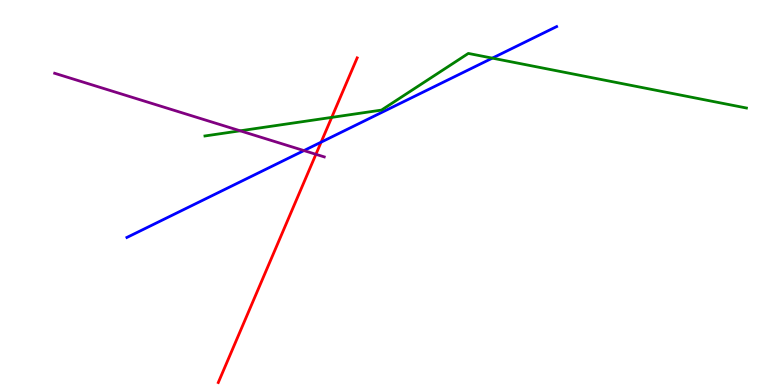[{'lines': ['blue', 'red'], 'intersections': [{'x': 4.14, 'y': 6.31}]}, {'lines': ['green', 'red'], 'intersections': [{'x': 4.28, 'y': 6.95}]}, {'lines': ['purple', 'red'], 'intersections': [{'x': 4.08, 'y': 5.99}]}, {'lines': ['blue', 'green'], 'intersections': [{'x': 6.35, 'y': 8.49}]}, {'lines': ['blue', 'purple'], 'intersections': [{'x': 3.92, 'y': 6.09}]}, {'lines': ['green', 'purple'], 'intersections': [{'x': 3.1, 'y': 6.6}]}]